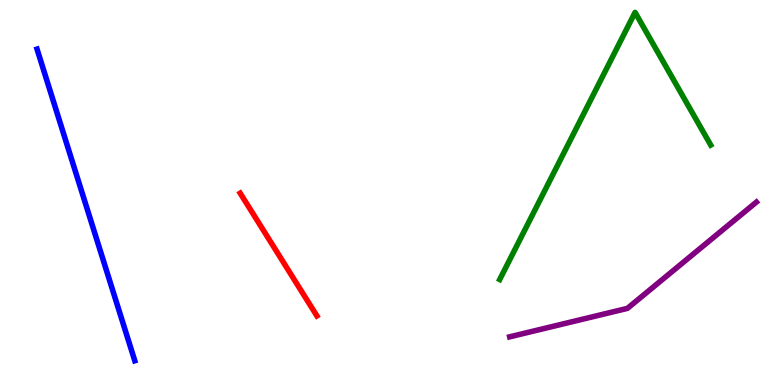[{'lines': ['blue', 'red'], 'intersections': []}, {'lines': ['green', 'red'], 'intersections': []}, {'lines': ['purple', 'red'], 'intersections': []}, {'lines': ['blue', 'green'], 'intersections': []}, {'lines': ['blue', 'purple'], 'intersections': []}, {'lines': ['green', 'purple'], 'intersections': []}]